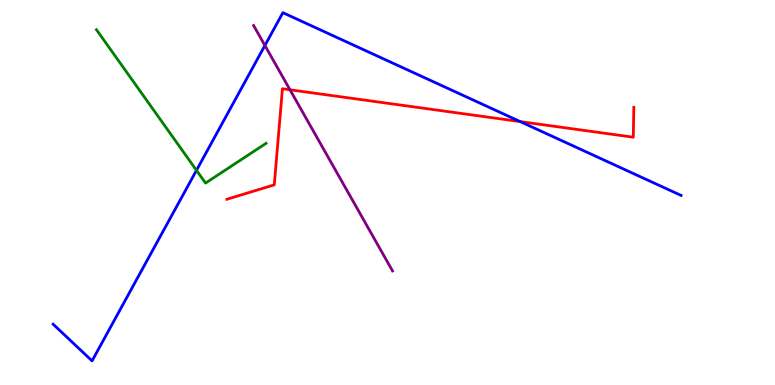[{'lines': ['blue', 'red'], 'intersections': [{'x': 6.71, 'y': 6.84}]}, {'lines': ['green', 'red'], 'intersections': []}, {'lines': ['purple', 'red'], 'intersections': [{'x': 3.74, 'y': 7.67}]}, {'lines': ['blue', 'green'], 'intersections': [{'x': 2.54, 'y': 5.58}]}, {'lines': ['blue', 'purple'], 'intersections': [{'x': 3.42, 'y': 8.82}]}, {'lines': ['green', 'purple'], 'intersections': []}]